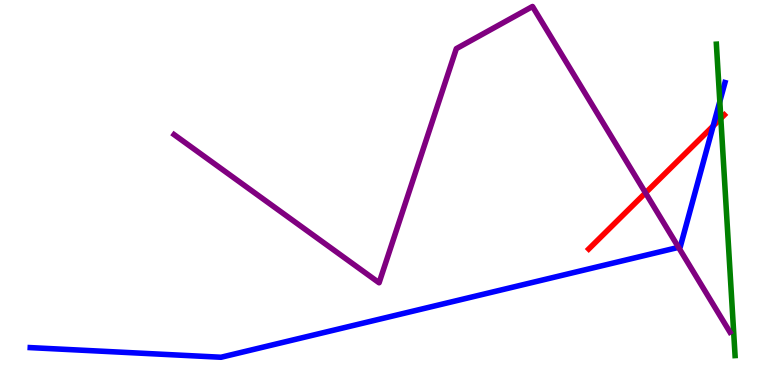[{'lines': ['blue', 'red'], 'intersections': [{'x': 9.2, 'y': 6.73}]}, {'lines': ['green', 'red'], 'intersections': [{'x': 9.3, 'y': 6.92}]}, {'lines': ['purple', 'red'], 'intersections': [{'x': 8.33, 'y': 4.99}]}, {'lines': ['blue', 'green'], 'intersections': [{'x': 9.29, 'y': 7.36}]}, {'lines': ['blue', 'purple'], 'intersections': [{'x': 8.76, 'y': 3.58}]}, {'lines': ['green', 'purple'], 'intersections': []}]